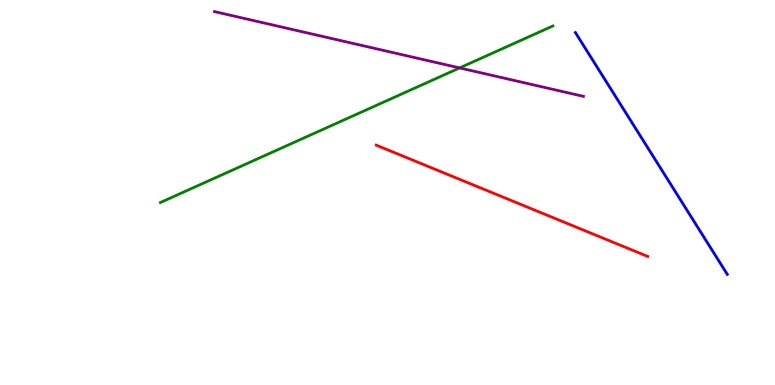[{'lines': ['blue', 'red'], 'intersections': []}, {'lines': ['green', 'red'], 'intersections': []}, {'lines': ['purple', 'red'], 'intersections': []}, {'lines': ['blue', 'green'], 'intersections': []}, {'lines': ['blue', 'purple'], 'intersections': []}, {'lines': ['green', 'purple'], 'intersections': [{'x': 5.93, 'y': 8.24}]}]